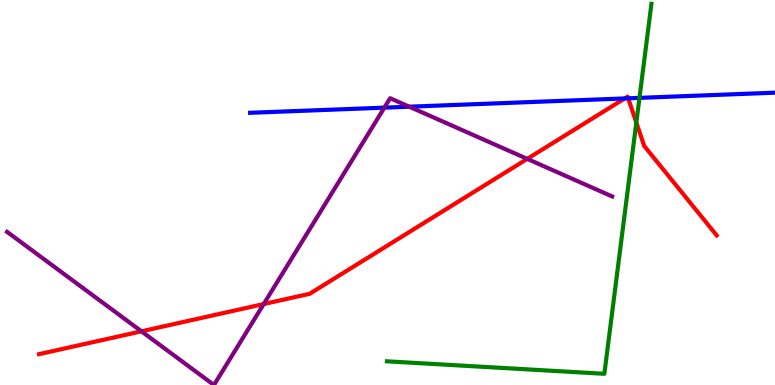[{'lines': ['blue', 'red'], 'intersections': [{'x': 8.06, 'y': 7.44}, {'x': 8.11, 'y': 7.45}]}, {'lines': ['green', 'red'], 'intersections': [{'x': 8.21, 'y': 6.82}]}, {'lines': ['purple', 'red'], 'intersections': [{'x': 1.83, 'y': 1.39}, {'x': 3.4, 'y': 2.1}, {'x': 6.8, 'y': 5.87}]}, {'lines': ['blue', 'green'], 'intersections': [{'x': 8.25, 'y': 7.46}]}, {'lines': ['blue', 'purple'], 'intersections': [{'x': 4.96, 'y': 7.2}, {'x': 5.28, 'y': 7.23}]}, {'lines': ['green', 'purple'], 'intersections': []}]